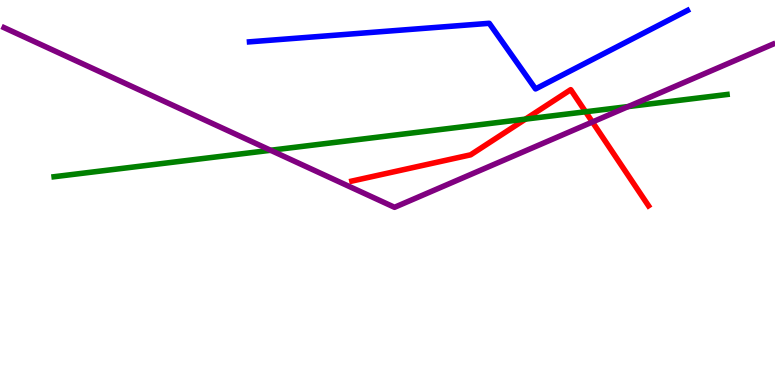[{'lines': ['blue', 'red'], 'intersections': []}, {'lines': ['green', 'red'], 'intersections': [{'x': 6.78, 'y': 6.91}, {'x': 7.56, 'y': 7.1}]}, {'lines': ['purple', 'red'], 'intersections': [{'x': 7.64, 'y': 6.83}]}, {'lines': ['blue', 'green'], 'intersections': []}, {'lines': ['blue', 'purple'], 'intersections': []}, {'lines': ['green', 'purple'], 'intersections': [{'x': 3.49, 'y': 6.1}, {'x': 8.11, 'y': 7.23}]}]